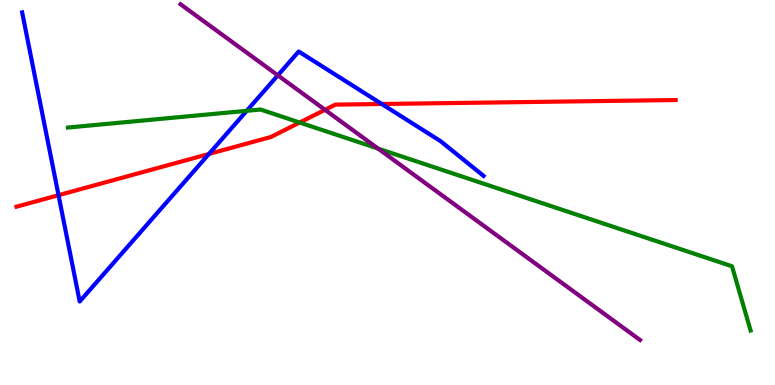[{'lines': ['blue', 'red'], 'intersections': [{'x': 0.755, 'y': 4.93}, {'x': 2.7, 'y': 6.0}, {'x': 4.93, 'y': 7.3}]}, {'lines': ['green', 'red'], 'intersections': [{'x': 3.87, 'y': 6.82}]}, {'lines': ['purple', 'red'], 'intersections': [{'x': 4.19, 'y': 7.15}]}, {'lines': ['blue', 'green'], 'intersections': [{'x': 3.18, 'y': 7.12}]}, {'lines': ['blue', 'purple'], 'intersections': [{'x': 3.58, 'y': 8.04}]}, {'lines': ['green', 'purple'], 'intersections': [{'x': 4.88, 'y': 6.14}]}]